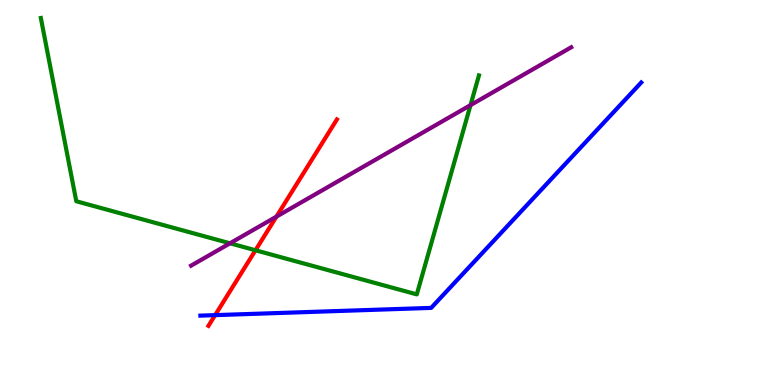[{'lines': ['blue', 'red'], 'intersections': [{'x': 2.78, 'y': 1.81}]}, {'lines': ['green', 'red'], 'intersections': [{'x': 3.3, 'y': 3.5}]}, {'lines': ['purple', 'red'], 'intersections': [{'x': 3.57, 'y': 4.37}]}, {'lines': ['blue', 'green'], 'intersections': []}, {'lines': ['blue', 'purple'], 'intersections': []}, {'lines': ['green', 'purple'], 'intersections': [{'x': 2.97, 'y': 3.68}, {'x': 6.07, 'y': 7.27}]}]